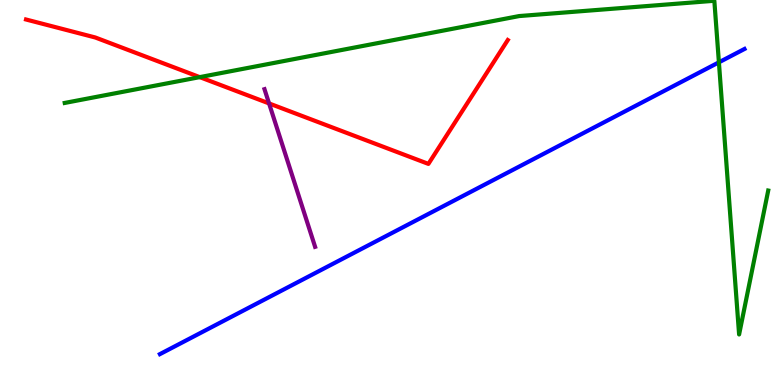[{'lines': ['blue', 'red'], 'intersections': []}, {'lines': ['green', 'red'], 'intersections': [{'x': 2.58, 'y': 8.0}]}, {'lines': ['purple', 'red'], 'intersections': [{'x': 3.47, 'y': 7.31}]}, {'lines': ['blue', 'green'], 'intersections': [{'x': 9.28, 'y': 8.38}]}, {'lines': ['blue', 'purple'], 'intersections': []}, {'lines': ['green', 'purple'], 'intersections': []}]